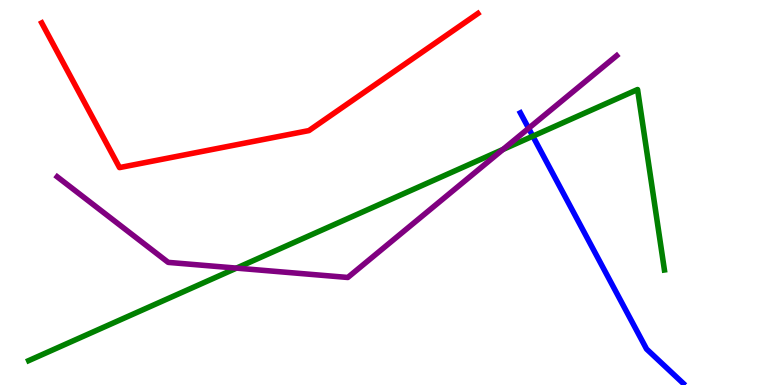[{'lines': ['blue', 'red'], 'intersections': []}, {'lines': ['green', 'red'], 'intersections': []}, {'lines': ['purple', 'red'], 'intersections': []}, {'lines': ['blue', 'green'], 'intersections': [{'x': 6.88, 'y': 6.46}]}, {'lines': ['blue', 'purple'], 'intersections': [{'x': 6.82, 'y': 6.67}]}, {'lines': ['green', 'purple'], 'intersections': [{'x': 3.05, 'y': 3.04}, {'x': 6.49, 'y': 6.12}]}]